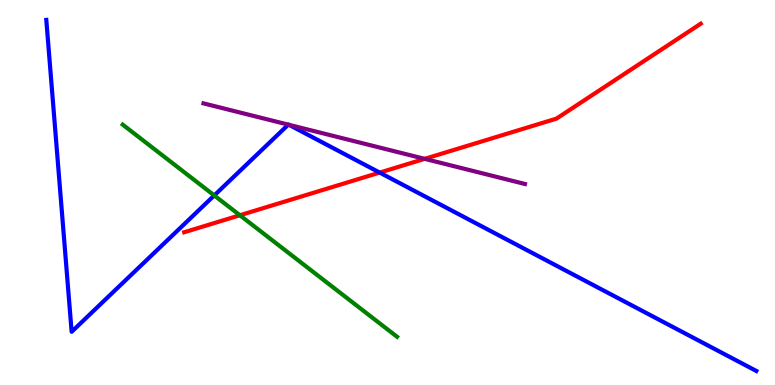[{'lines': ['blue', 'red'], 'intersections': [{'x': 4.9, 'y': 5.52}]}, {'lines': ['green', 'red'], 'intersections': [{'x': 3.1, 'y': 4.41}]}, {'lines': ['purple', 'red'], 'intersections': [{'x': 5.48, 'y': 5.87}]}, {'lines': ['blue', 'green'], 'intersections': [{'x': 2.76, 'y': 4.92}]}, {'lines': ['blue', 'purple'], 'intersections': [{'x': 3.72, 'y': 6.76}, {'x': 3.73, 'y': 6.76}]}, {'lines': ['green', 'purple'], 'intersections': []}]